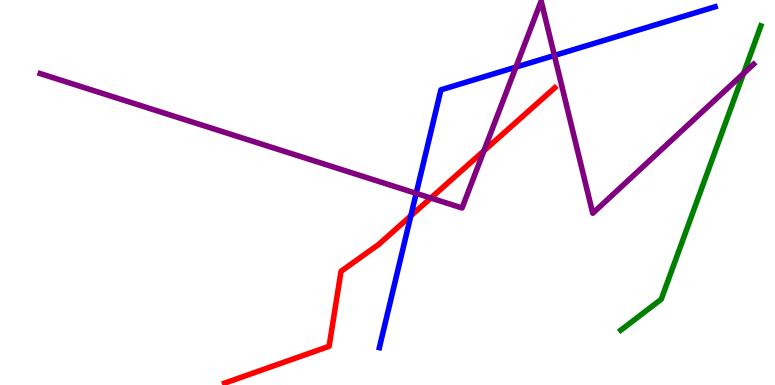[{'lines': ['blue', 'red'], 'intersections': [{'x': 5.3, 'y': 4.39}]}, {'lines': ['green', 'red'], 'intersections': []}, {'lines': ['purple', 'red'], 'intersections': [{'x': 5.56, 'y': 4.86}, {'x': 6.24, 'y': 6.08}]}, {'lines': ['blue', 'green'], 'intersections': []}, {'lines': ['blue', 'purple'], 'intersections': [{'x': 5.37, 'y': 4.98}, {'x': 6.66, 'y': 8.26}, {'x': 7.15, 'y': 8.56}]}, {'lines': ['green', 'purple'], 'intersections': [{'x': 9.59, 'y': 8.09}]}]